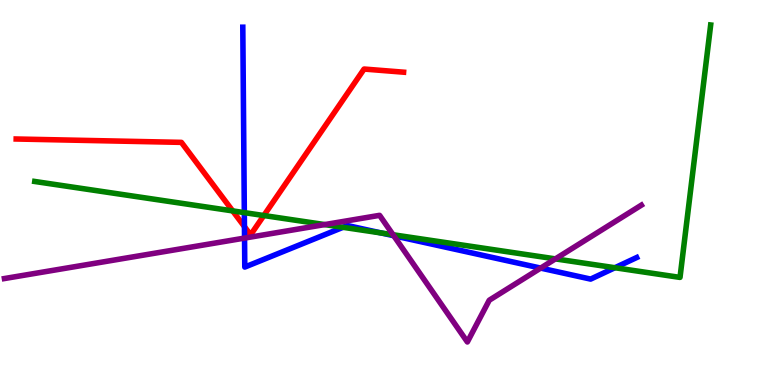[{'lines': ['blue', 'red'], 'intersections': [{'x': 3.15, 'y': 4.11}]}, {'lines': ['green', 'red'], 'intersections': [{'x': 3.0, 'y': 4.52}, {'x': 3.4, 'y': 4.4}]}, {'lines': ['purple', 'red'], 'intersections': []}, {'lines': ['blue', 'green'], 'intersections': [{'x': 3.15, 'y': 4.48}, {'x': 4.43, 'y': 4.1}, {'x': 4.92, 'y': 3.95}, {'x': 7.93, 'y': 3.05}]}, {'lines': ['blue', 'purple'], 'intersections': [{'x': 3.16, 'y': 3.82}, {'x': 5.08, 'y': 3.88}, {'x': 6.98, 'y': 3.04}]}, {'lines': ['green', 'purple'], 'intersections': [{'x': 4.19, 'y': 4.17}, {'x': 5.07, 'y': 3.9}, {'x': 7.17, 'y': 3.28}]}]